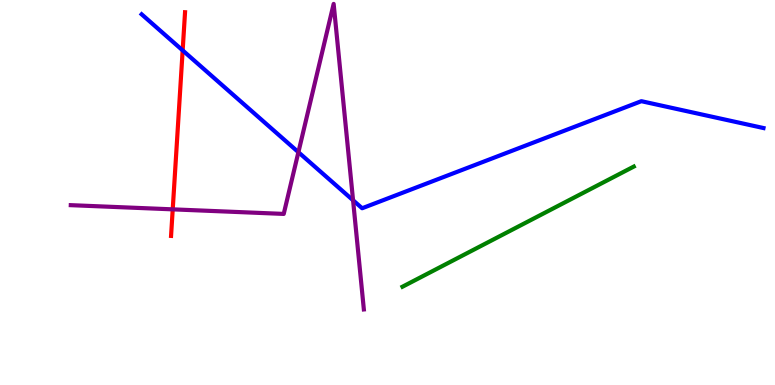[{'lines': ['blue', 'red'], 'intersections': [{'x': 2.36, 'y': 8.69}]}, {'lines': ['green', 'red'], 'intersections': []}, {'lines': ['purple', 'red'], 'intersections': [{'x': 2.23, 'y': 4.56}]}, {'lines': ['blue', 'green'], 'intersections': []}, {'lines': ['blue', 'purple'], 'intersections': [{'x': 3.85, 'y': 6.05}, {'x': 4.56, 'y': 4.8}]}, {'lines': ['green', 'purple'], 'intersections': []}]